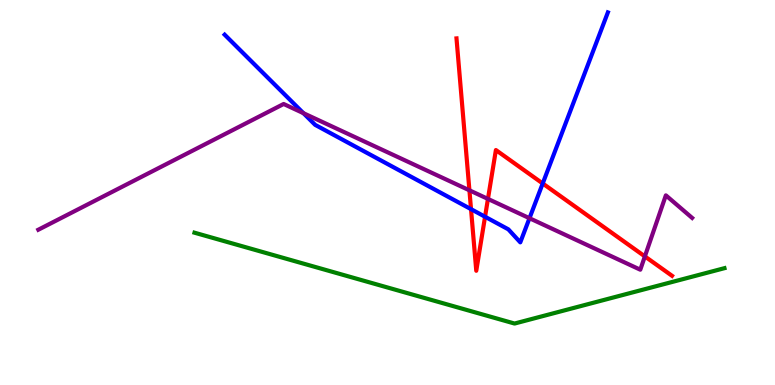[{'lines': ['blue', 'red'], 'intersections': [{'x': 6.08, 'y': 4.57}, {'x': 6.26, 'y': 4.37}, {'x': 7.0, 'y': 5.23}]}, {'lines': ['green', 'red'], 'intersections': []}, {'lines': ['purple', 'red'], 'intersections': [{'x': 6.06, 'y': 5.06}, {'x': 6.3, 'y': 4.83}, {'x': 8.32, 'y': 3.34}]}, {'lines': ['blue', 'green'], 'intersections': []}, {'lines': ['blue', 'purple'], 'intersections': [{'x': 3.92, 'y': 7.06}, {'x': 6.83, 'y': 4.33}]}, {'lines': ['green', 'purple'], 'intersections': []}]